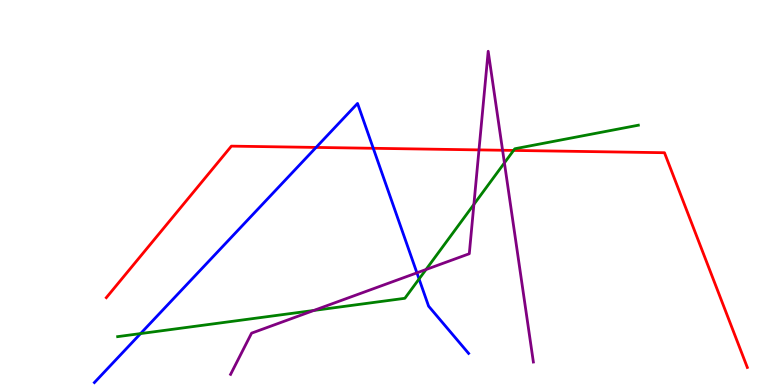[{'lines': ['blue', 'red'], 'intersections': [{'x': 4.08, 'y': 6.17}, {'x': 4.82, 'y': 6.15}]}, {'lines': ['green', 'red'], 'intersections': [{'x': 6.63, 'y': 6.09}]}, {'lines': ['purple', 'red'], 'intersections': [{'x': 6.18, 'y': 6.11}, {'x': 6.48, 'y': 6.1}]}, {'lines': ['blue', 'green'], 'intersections': [{'x': 1.81, 'y': 1.34}, {'x': 5.41, 'y': 2.75}]}, {'lines': ['blue', 'purple'], 'intersections': [{'x': 5.38, 'y': 2.91}]}, {'lines': ['green', 'purple'], 'intersections': [{'x': 4.05, 'y': 1.94}, {'x': 5.5, 'y': 3.0}, {'x': 6.11, 'y': 4.69}, {'x': 6.51, 'y': 5.77}]}]